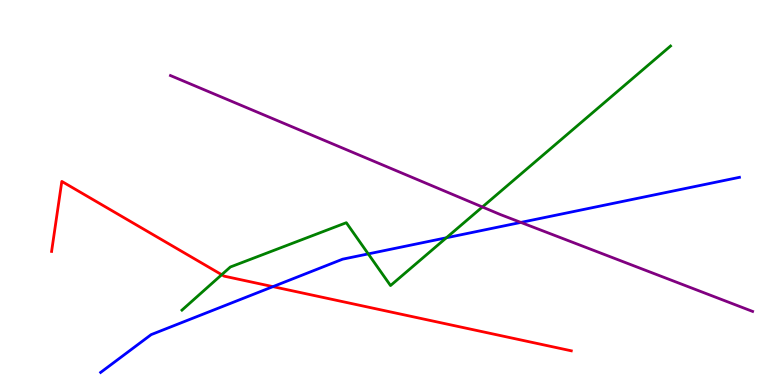[{'lines': ['blue', 'red'], 'intersections': [{'x': 3.52, 'y': 2.55}]}, {'lines': ['green', 'red'], 'intersections': [{'x': 2.86, 'y': 2.86}]}, {'lines': ['purple', 'red'], 'intersections': []}, {'lines': ['blue', 'green'], 'intersections': [{'x': 4.75, 'y': 3.41}, {'x': 5.76, 'y': 3.82}]}, {'lines': ['blue', 'purple'], 'intersections': [{'x': 6.72, 'y': 4.22}]}, {'lines': ['green', 'purple'], 'intersections': [{'x': 6.22, 'y': 4.62}]}]